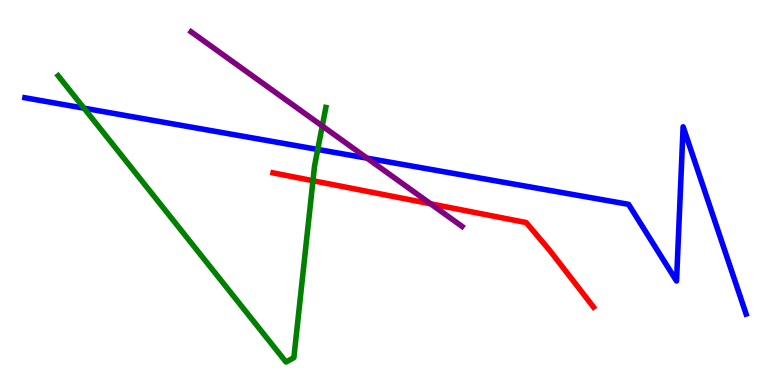[{'lines': ['blue', 'red'], 'intersections': []}, {'lines': ['green', 'red'], 'intersections': [{'x': 4.04, 'y': 5.31}]}, {'lines': ['purple', 'red'], 'intersections': [{'x': 5.56, 'y': 4.71}]}, {'lines': ['blue', 'green'], 'intersections': [{'x': 1.08, 'y': 7.19}, {'x': 4.1, 'y': 6.12}]}, {'lines': ['blue', 'purple'], 'intersections': [{'x': 4.74, 'y': 5.89}]}, {'lines': ['green', 'purple'], 'intersections': [{'x': 4.16, 'y': 6.73}]}]